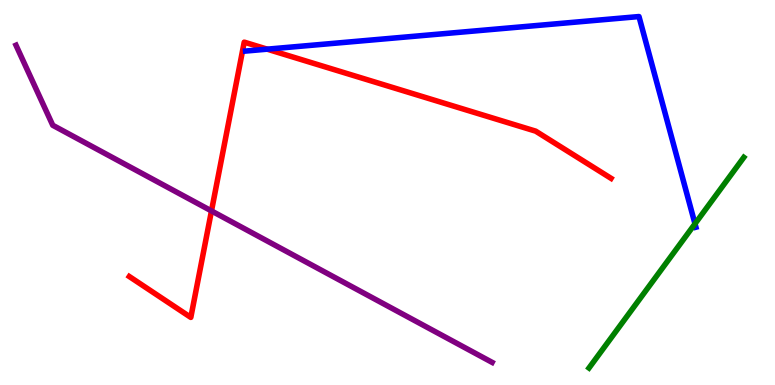[{'lines': ['blue', 'red'], 'intersections': [{'x': 3.45, 'y': 8.72}]}, {'lines': ['green', 'red'], 'intersections': []}, {'lines': ['purple', 'red'], 'intersections': [{'x': 2.73, 'y': 4.52}]}, {'lines': ['blue', 'green'], 'intersections': [{'x': 8.97, 'y': 4.19}]}, {'lines': ['blue', 'purple'], 'intersections': []}, {'lines': ['green', 'purple'], 'intersections': []}]